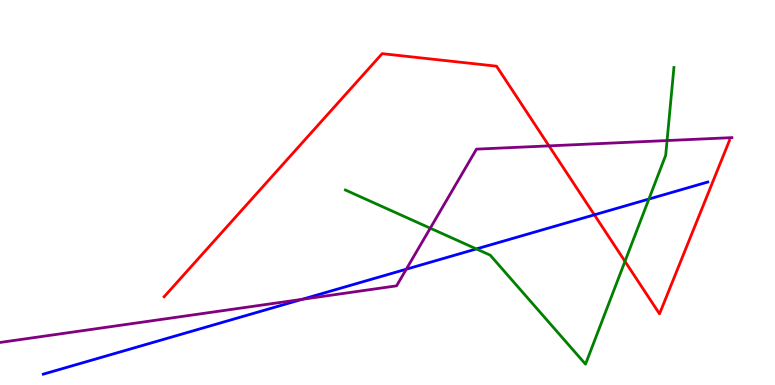[{'lines': ['blue', 'red'], 'intersections': [{'x': 7.67, 'y': 4.42}]}, {'lines': ['green', 'red'], 'intersections': [{'x': 8.06, 'y': 3.21}]}, {'lines': ['purple', 'red'], 'intersections': [{'x': 7.08, 'y': 6.21}]}, {'lines': ['blue', 'green'], 'intersections': [{'x': 6.15, 'y': 3.53}, {'x': 8.37, 'y': 4.83}]}, {'lines': ['blue', 'purple'], 'intersections': [{'x': 3.9, 'y': 2.23}, {'x': 5.24, 'y': 3.01}]}, {'lines': ['green', 'purple'], 'intersections': [{'x': 5.55, 'y': 4.07}, {'x': 8.61, 'y': 6.35}]}]